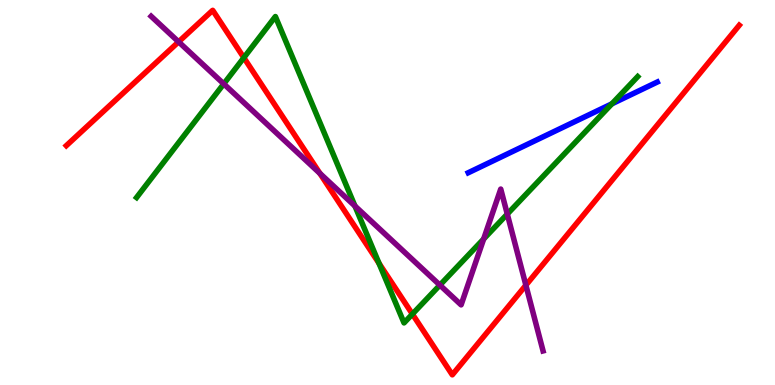[{'lines': ['blue', 'red'], 'intersections': []}, {'lines': ['green', 'red'], 'intersections': [{'x': 3.15, 'y': 8.5}, {'x': 4.89, 'y': 3.16}, {'x': 5.32, 'y': 1.84}]}, {'lines': ['purple', 'red'], 'intersections': [{'x': 2.3, 'y': 8.91}, {'x': 4.13, 'y': 5.5}, {'x': 6.79, 'y': 2.59}]}, {'lines': ['blue', 'green'], 'intersections': [{'x': 7.9, 'y': 7.3}]}, {'lines': ['blue', 'purple'], 'intersections': []}, {'lines': ['green', 'purple'], 'intersections': [{'x': 2.89, 'y': 7.82}, {'x': 4.58, 'y': 4.65}, {'x': 5.68, 'y': 2.59}, {'x': 6.24, 'y': 3.79}, {'x': 6.55, 'y': 4.44}]}]